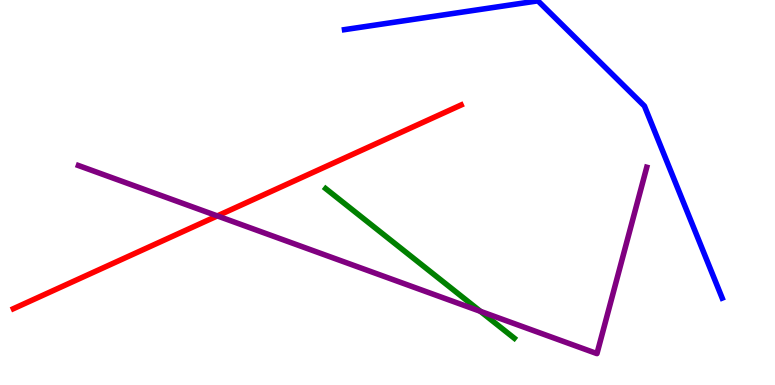[{'lines': ['blue', 'red'], 'intersections': []}, {'lines': ['green', 'red'], 'intersections': []}, {'lines': ['purple', 'red'], 'intersections': [{'x': 2.8, 'y': 4.39}]}, {'lines': ['blue', 'green'], 'intersections': []}, {'lines': ['blue', 'purple'], 'intersections': []}, {'lines': ['green', 'purple'], 'intersections': [{'x': 6.2, 'y': 1.91}]}]